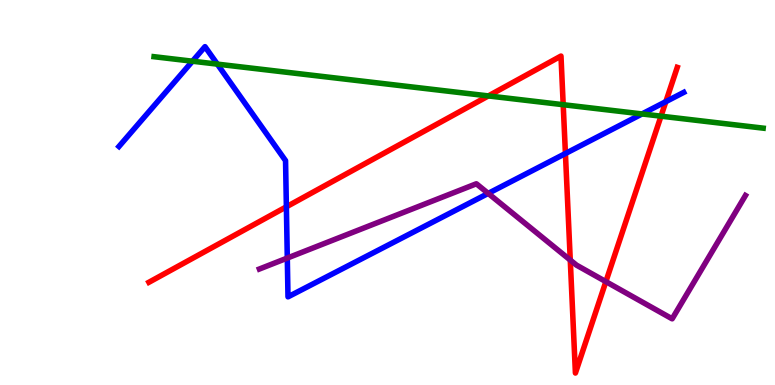[{'lines': ['blue', 'red'], 'intersections': [{'x': 3.7, 'y': 4.63}, {'x': 7.3, 'y': 6.01}, {'x': 8.59, 'y': 7.36}]}, {'lines': ['green', 'red'], 'intersections': [{'x': 6.3, 'y': 7.51}, {'x': 7.27, 'y': 7.28}, {'x': 8.53, 'y': 6.98}]}, {'lines': ['purple', 'red'], 'intersections': [{'x': 7.36, 'y': 3.24}, {'x': 7.82, 'y': 2.69}]}, {'lines': ['blue', 'green'], 'intersections': [{'x': 2.48, 'y': 8.41}, {'x': 2.8, 'y': 8.33}, {'x': 8.28, 'y': 7.04}]}, {'lines': ['blue', 'purple'], 'intersections': [{'x': 3.71, 'y': 3.3}, {'x': 6.3, 'y': 4.98}]}, {'lines': ['green', 'purple'], 'intersections': []}]